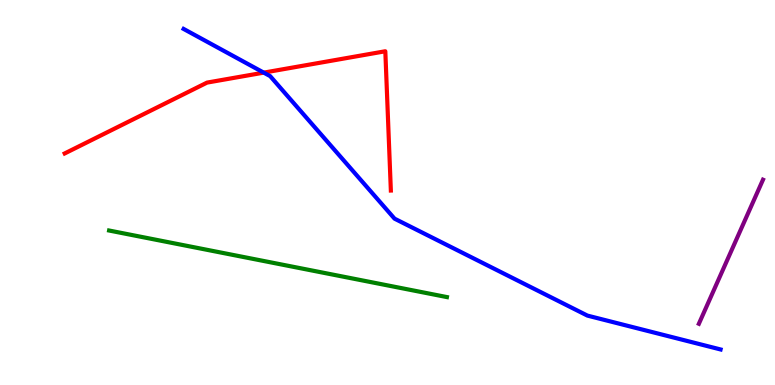[{'lines': ['blue', 'red'], 'intersections': [{'x': 3.4, 'y': 8.11}]}, {'lines': ['green', 'red'], 'intersections': []}, {'lines': ['purple', 'red'], 'intersections': []}, {'lines': ['blue', 'green'], 'intersections': []}, {'lines': ['blue', 'purple'], 'intersections': []}, {'lines': ['green', 'purple'], 'intersections': []}]